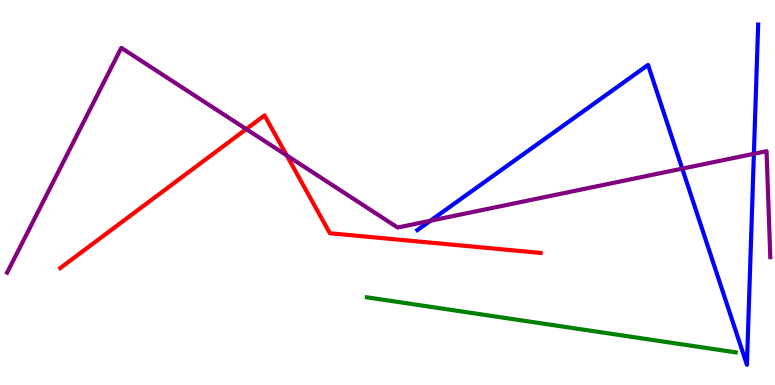[{'lines': ['blue', 'red'], 'intersections': []}, {'lines': ['green', 'red'], 'intersections': []}, {'lines': ['purple', 'red'], 'intersections': [{'x': 3.18, 'y': 6.65}, {'x': 3.7, 'y': 5.96}]}, {'lines': ['blue', 'green'], 'intersections': []}, {'lines': ['blue', 'purple'], 'intersections': [{'x': 5.55, 'y': 4.27}, {'x': 8.8, 'y': 5.62}, {'x': 9.73, 'y': 6.01}]}, {'lines': ['green', 'purple'], 'intersections': []}]